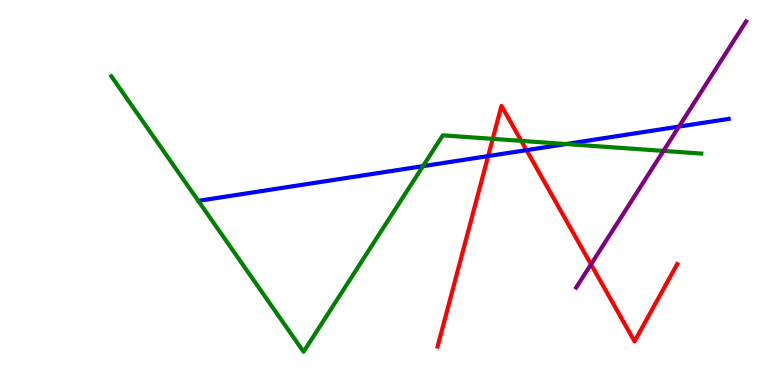[{'lines': ['blue', 'red'], 'intersections': [{'x': 6.3, 'y': 5.95}, {'x': 6.79, 'y': 6.1}]}, {'lines': ['green', 'red'], 'intersections': [{'x': 6.36, 'y': 6.39}, {'x': 6.73, 'y': 6.34}]}, {'lines': ['purple', 'red'], 'intersections': [{'x': 7.63, 'y': 3.13}]}, {'lines': ['blue', 'green'], 'intersections': [{'x': 5.46, 'y': 5.68}, {'x': 7.3, 'y': 6.26}]}, {'lines': ['blue', 'purple'], 'intersections': [{'x': 8.76, 'y': 6.71}]}, {'lines': ['green', 'purple'], 'intersections': [{'x': 8.56, 'y': 6.08}]}]